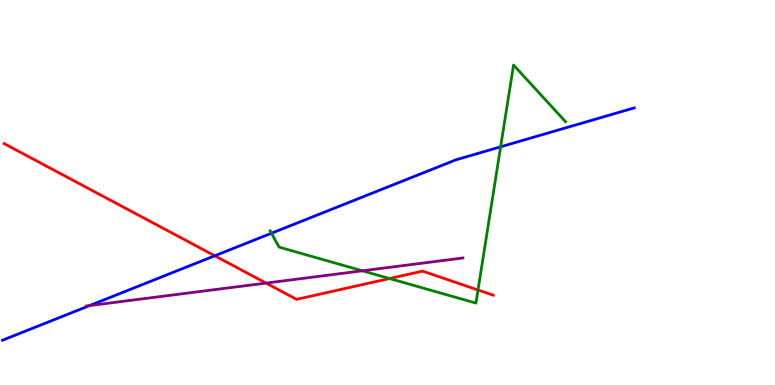[{'lines': ['blue', 'red'], 'intersections': [{'x': 2.77, 'y': 3.36}]}, {'lines': ['green', 'red'], 'intersections': [{'x': 5.03, 'y': 2.77}, {'x': 6.17, 'y': 2.47}]}, {'lines': ['purple', 'red'], 'intersections': [{'x': 3.43, 'y': 2.65}]}, {'lines': ['blue', 'green'], 'intersections': [{'x': 3.5, 'y': 3.94}, {'x': 6.46, 'y': 6.19}]}, {'lines': ['blue', 'purple'], 'intersections': [{'x': 1.16, 'y': 2.06}]}, {'lines': ['green', 'purple'], 'intersections': [{'x': 4.68, 'y': 2.97}]}]